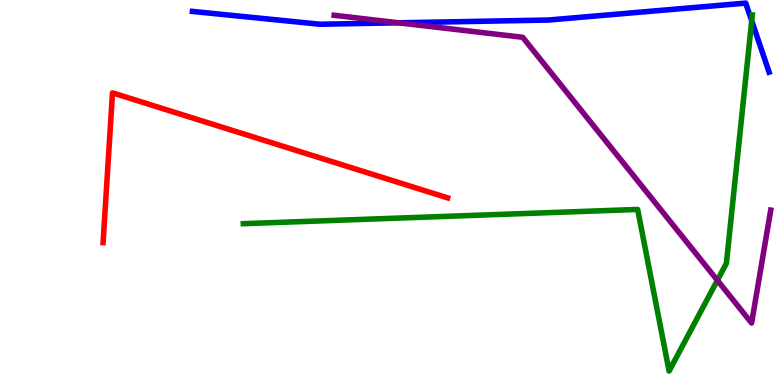[{'lines': ['blue', 'red'], 'intersections': []}, {'lines': ['green', 'red'], 'intersections': []}, {'lines': ['purple', 'red'], 'intersections': []}, {'lines': ['blue', 'green'], 'intersections': [{'x': 9.7, 'y': 9.46}]}, {'lines': ['blue', 'purple'], 'intersections': [{'x': 5.14, 'y': 9.41}]}, {'lines': ['green', 'purple'], 'intersections': [{'x': 9.26, 'y': 2.72}]}]